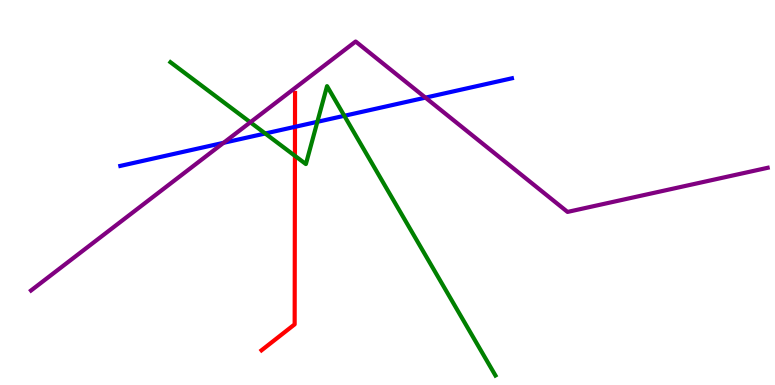[{'lines': ['blue', 'red'], 'intersections': [{'x': 3.81, 'y': 6.71}]}, {'lines': ['green', 'red'], 'intersections': [{'x': 3.81, 'y': 5.95}]}, {'lines': ['purple', 'red'], 'intersections': []}, {'lines': ['blue', 'green'], 'intersections': [{'x': 3.42, 'y': 6.53}, {'x': 4.09, 'y': 6.84}, {'x': 4.44, 'y': 6.99}]}, {'lines': ['blue', 'purple'], 'intersections': [{'x': 2.88, 'y': 6.29}, {'x': 5.49, 'y': 7.46}]}, {'lines': ['green', 'purple'], 'intersections': [{'x': 3.23, 'y': 6.82}]}]